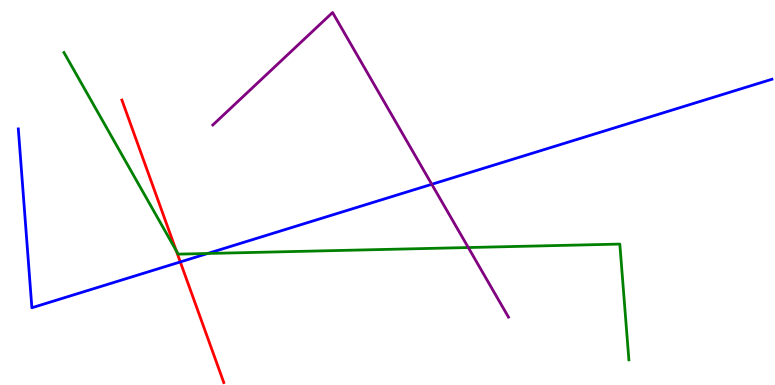[{'lines': ['blue', 'red'], 'intersections': [{'x': 2.33, 'y': 3.2}]}, {'lines': ['green', 'red'], 'intersections': [{'x': 2.27, 'y': 3.49}]}, {'lines': ['purple', 'red'], 'intersections': []}, {'lines': ['blue', 'green'], 'intersections': [{'x': 2.68, 'y': 3.42}]}, {'lines': ['blue', 'purple'], 'intersections': [{'x': 5.57, 'y': 5.21}]}, {'lines': ['green', 'purple'], 'intersections': [{'x': 6.04, 'y': 3.57}]}]